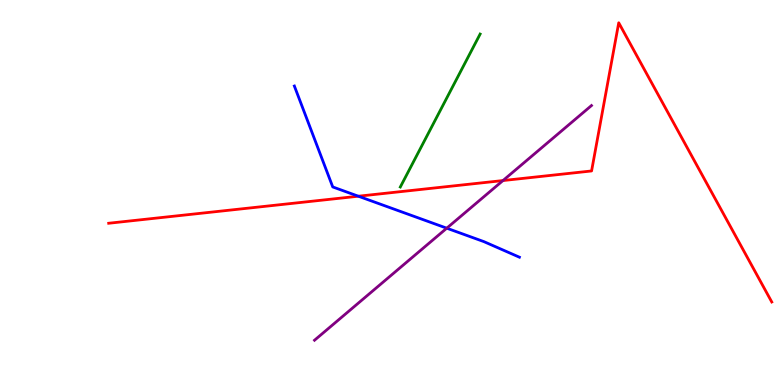[{'lines': ['blue', 'red'], 'intersections': [{'x': 4.62, 'y': 4.9}]}, {'lines': ['green', 'red'], 'intersections': []}, {'lines': ['purple', 'red'], 'intersections': [{'x': 6.49, 'y': 5.31}]}, {'lines': ['blue', 'green'], 'intersections': []}, {'lines': ['blue', 'purple'], 'intersections': [{'x': 5.76, 'y': 4.07}]}, {'lines': ['green', 'purple'], 'intersections': []}]